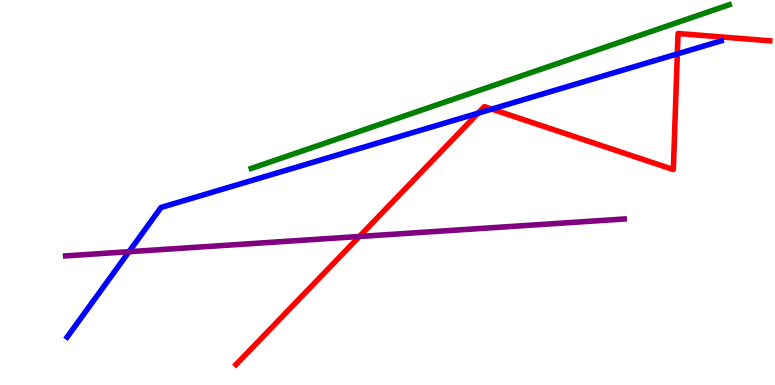[{'lines': ['blue', 'red'], 'intersections': [{'x': 6.17, 'y': 7.06}, {'x': 6.35, 'y': 7.17}, {'x': 8.74, 'y': 8.6}]}, {'lines': ['green', 'red'], 'intersections': []}, {'lines': ['purple', 'red'], 'intersections': [{'x': 4.64, 'y': 3.86}]}, {'lines': ['blue', 'green'], 'intersections': []}, {'lines': ['blue', 'purple'], 'intersections': [{'x': 1.66, 'y': 3.46}]}, {'lines': ['green', 'purple'], 'intersections': []}]